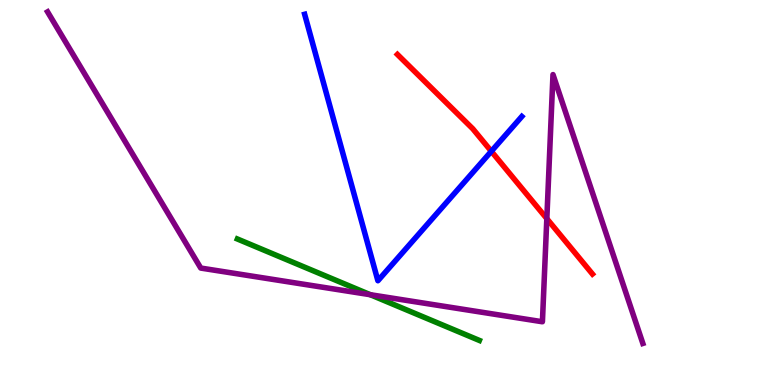[{'lines': ['blue', 'red'], 'intersections': [{'x': 6.34, 'y': 6.07}]}, {'lines': ['green', 'red'], 'intersections': []}, {'lines': ['purple', 'red'], 'intersections': [{'x': 7.06, 'y': 4.32}]}, {'lines': ['blue', 'green'], 'intersections': []}, {'lines': ['blue', 'purple'], 'intersections': []}, {'lines': ['green', 'purple'], 'intersections': [{'x': 4.78, 'y': 2.35}]}]